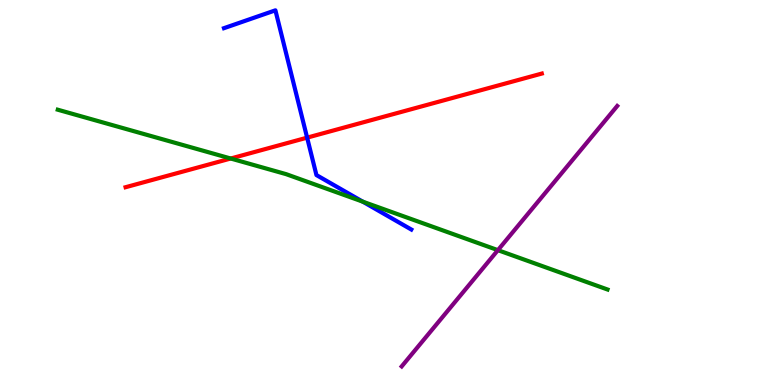[{'lines': ['blue', 'red'], 'intersections': [{'x': 3.96, 'y': 6.42}]}, {'lines': ['green', 'red'], 'intersections': [{'x': 2.98, 'y': 5.88}]}, {'lines': ['purple', 'red'], 'intersections': []}, {'lines': ['blue', 'green'], 'intersections': [{'x': 4.68, 'y': 4.76}]}, {'lines': ['blue', 'purple'], 'intersections': []}, {'lines': ['green', 'purple'], 'intersections': [{'x': 6.42, 'y': 3.5}]}]